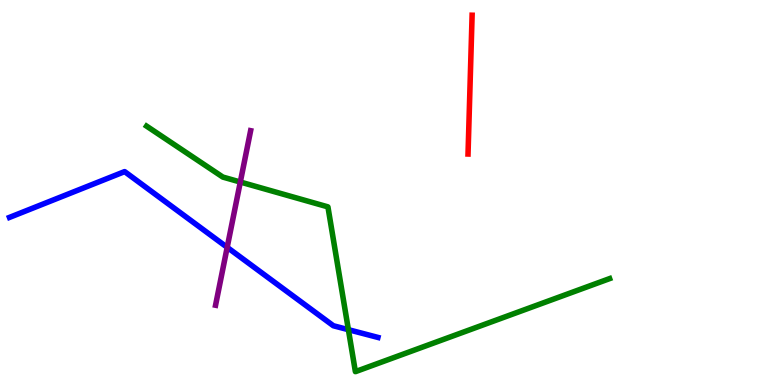[{'lines': ['blue', 'red'], 'intersections': []}, {'lines': ['green', 'red'], 'intersections': []}, {'lines': ['purple', 'red'], 'intersections': []}, {'lines': ['blue', 'green'], 'intersections': [{'x': 4.5, 'y': 1.44}]}, {'lines': ['blue', 'purple'], 'intersections': [{'x': 2.93, 'y': 3.58}]}, {'lines': ['green', 'purple'], 'intersections': [{'x': 3.1, 'y': 5.27}]}]